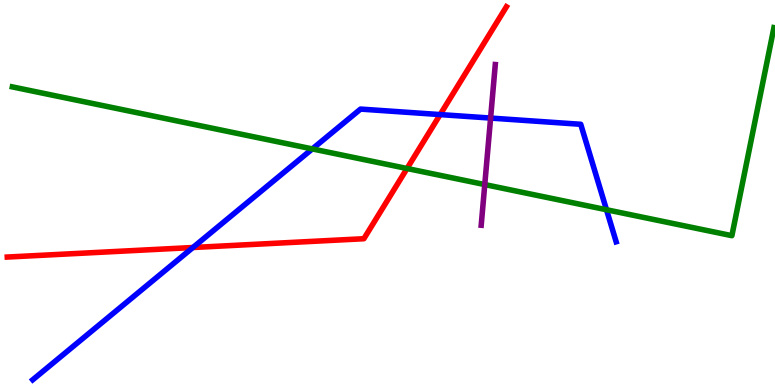[{'lines': ['blue', 'red'], 'intersections': [{'x': 2.49, 'y': 3.57}, {'x': 5.68, 'y': 7.02}]}, {'lines': ['green', 'red'], 'intersections': [{'x': 5.25, 'y': 5.62}]}, {'lines': ['purple', 'red'], 'intersections': []}, {'lines': ['blue', 'green'], 'intersections': [{'x': 4.03, 'y': 6.13}, {'x': 7.83, 'y': 4.55}]}, {'lines': ['blue', 'purple'], 'intersections': [{'x': 6.33, 'y': 6.93}]}, {'lines': ['green', 'purple'], 'intersections': [{'x': 6.26, 'y': 5.21}]}]